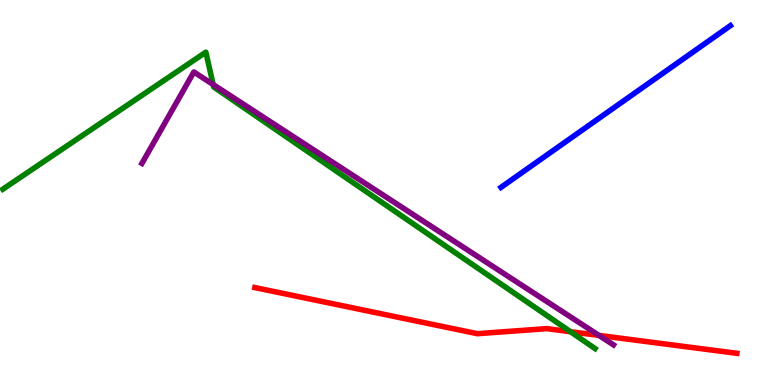[{'lines': ['blue', 'red'], 'intersections': []}, {'lines': ['green', 'red'], 'intersections': [{'x': 7.36, 'y': 1.38}]}, {'lines': ['purple', 'red'], 'intersections': [{'x': 7.73, 'y': 1.29}]}, {'lines': ['blue', 'green'], 'intersections': []}, {'lines': ['blue', 'purple'], 'intersections': []}, {'lines': ['green', 'purple'], 'intersections': [{'x': 2.75, 'y': 7.8}]}]